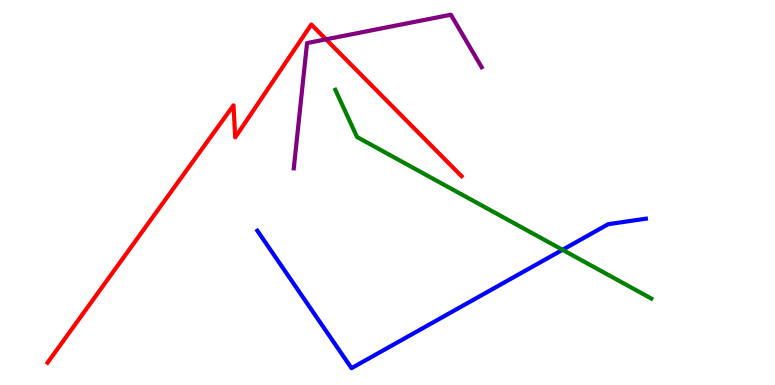[{'lines': ['blue', 'red'], 'intersections': []}, {'lines': ['green', 'red'], 'intersections': []}, {'lines': ['purple', 'red'], 'intersections': [{'x': 4.21, 'y': 8.98}]}, {'lines': ['blue', 'green'], 'intersections': [{'x': 7.26, 'y': 3.51}]}, {'lines': ['blue', 'purple'], 'intersections': []}, {'lines': ['green', 'purple'], 'intersections': []}]